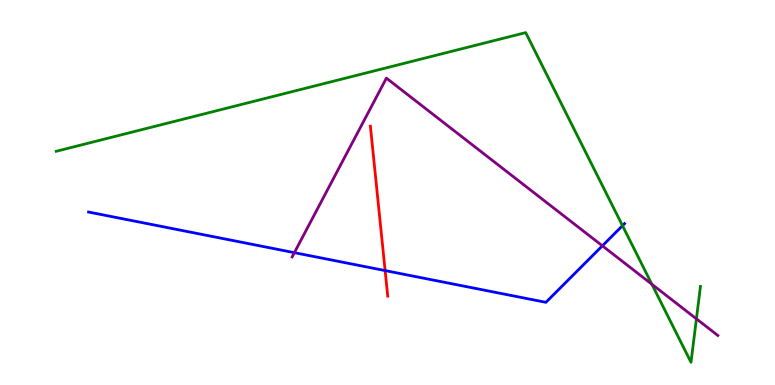[{'lines': ['blue', 'red'], 'intersections': [{'x': 4.97, 'y': 2.97}]}, {'lines': ['green', 'red'], 'intersections': []}, {'lines': ['purple', 'red'], 'intersections': []}, {'lines': ['blue', 'green'], 'intersections': [{'x': 8.03, 'y': 4.14}]}, {'lines': ['blue', 'purple'], 'intersections': [{'x': 3.8, 'y': 3.44}, {'x': 7.77, 'y': 3.62}]}, {'lines': ['green', 'purple'], 'intersections': [{'x': 8.41, 'y': 2.62}, {'x': 8.99, 'y': 1.72}]}]